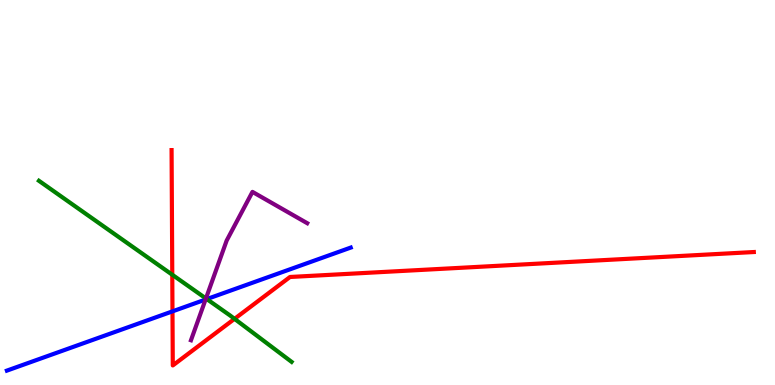[{'lines': ['blue', 'red'], 'intersections': [{'x': 2.23, 'y': 1.91}]}, {'lines': ['green', 'red'], 'intersections': [{'x': 2.22, 'y': 2.86}, {'x': 3.03, 'y': 1.72}]}, {'lines': ['purple', 'red'], 'intersections': []}, {'lines': ['blue', 'green'], 'intersections': [{'x': 2.67, 'y': 2.23}]}, {'lines': ['blue', 'purple'], 'intersections': [{'x': 2.65, 'y': 2.22}]}, {'lines': ['green', 'purple'], 'intersections': [{'x': 2.66, 'y': 2.25}]}]